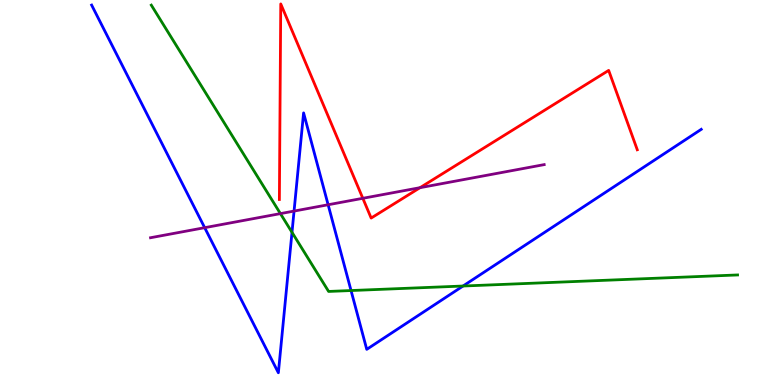[{'lines': ['blue', 'red'], 'intersections': []}, {'lines': ['green', 'red'], 'intersections': []}, {'lines': ['purple', 'red'], 'intersections': [{'x': 4.68, 'y': 4.85}, {'x': 5.42, 'y': 5.13}]}, {'lines': ['blue', 'green'], 'intersections': [{'x': 3.77, 'y': 3.97}, {'x': 4.53, 'y': 2.45}, {'x': 5.97, 'y': 2.57}]}, {'lines': ['blue', 'purple'], 'intersections': [{'x': 2.64, 'y': 4.09}, {'x': 3.79, 'y': 4.52}, {'x': 4.23, 'y': 4.68}]}, {'lines': ['green', 'purple'], 'intersections': [{'x': 3.62, 'y': 4.45}]}]